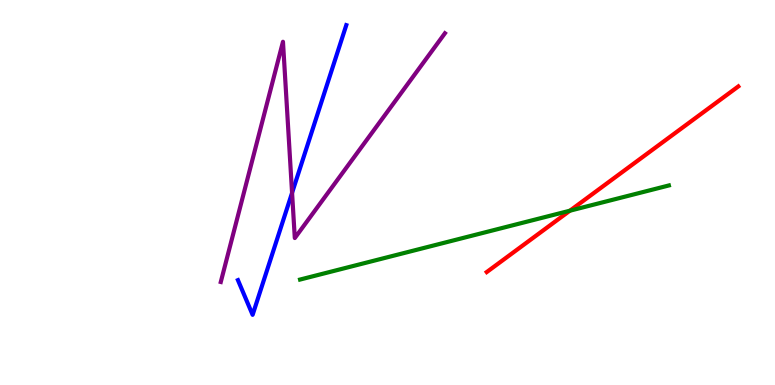[{'lines': ['blue', 'red'], 'intersections': []}, {'lines': ['green', 'red'], 'intersections': [{'x': 7.35, 'y': 4.53}]}, {'lines': ['purple', 'red'], 'intersections': []}, {'lines': ['blue', 'green'], 'intersections': []}, {'lines': ['blue', 'purple'], 'intersections': [{'x': 3.77, 'y': 4.99}]}, {'lines': ['green', 'purple'], 'intersections': []}]